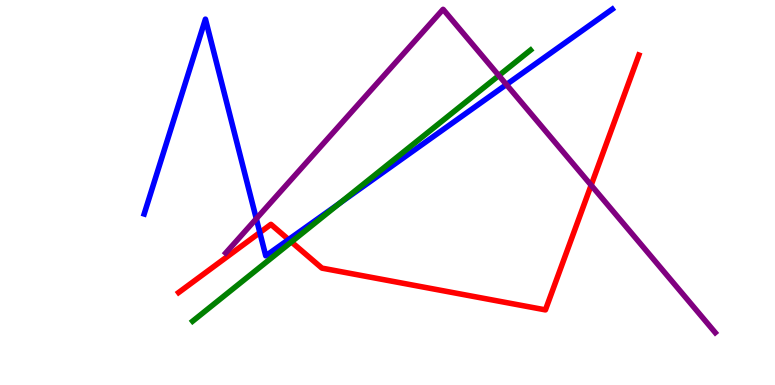[{'lines': ['blue', 'red'], 'intersections': [{'x': 3.35, 'y': 3.96}, {'x': 3.72, 'y': 3.78}]}, {'lines': ['green', 'red'], 'intersections': [{'x': 3.76, 'y': 3.72}]}, {'lines': ['purple', 'red'], 'intersections': [{'x': 7.63, 'y': 5.19}]}, {'lines': ['blue', 'green'], 'intersections': [{'x': 4.38, 'y': 4.72}]}, {'lines': ['blue', 'purple'], 'intersections': [{'x': 3.31, 'y': 4.32}, {'x': 6.53, 'y': 7.8}]}, {'lines': ['green', 'purple'], 'intersections': [{'x': 6.44, 'y': 8.04}]}]